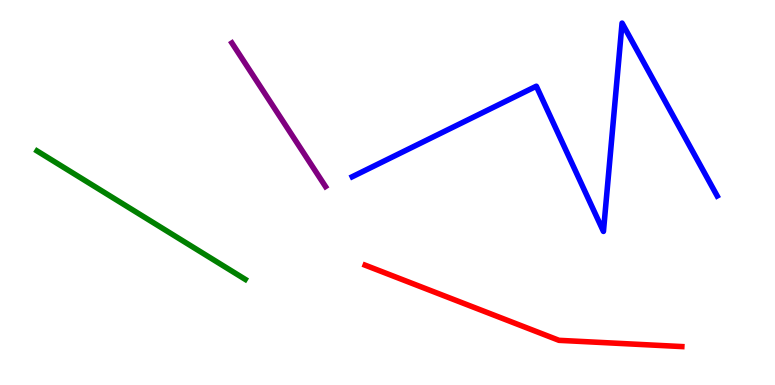[{'lines': ['blue', 'red'], 'intersections': []}, {'lines': ['green', 'red'], 'intersections': []}, {'lines': ['purple', 'red'], 'intersections': []}, {'lines': ['blue', 'green'], 'intersections': []}, {'lines': ['blue', 'purple'], 'intersections': []}, {'lines': ['green', 'purple'], 'intersections': []}]